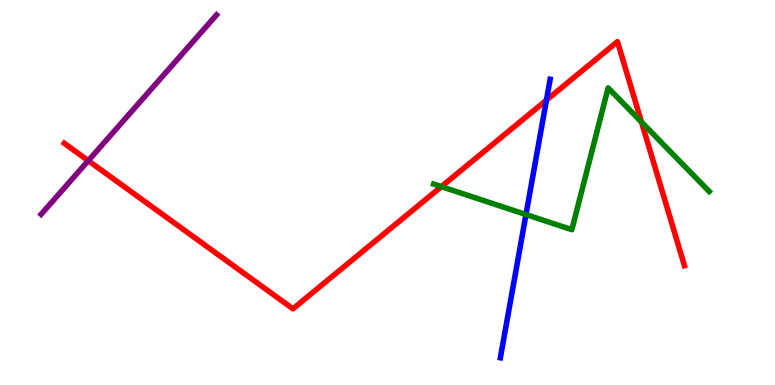[{'lines': ['blue', 'red'], 'intersections': [{'x': 7.05, 'y': 7.4}]}, {'lines': ['green', 'red'], 'intersections': [{'x': 5.69, 'y': 5.15}, {'x': 8.28, 'y': 6.83}]}, {'lines': ['purple', 'red'], 'intersections': [{'x': 1.14, 'y': 5.83}]}, {'lines': ['blue', 'green'], 'intersections': [{'x': 6.79, 'y': 4.43}]}, {'lines': ['blue', 'purple'], 'intersections': []}, {'lines': ['green', 'purple'], 'intersections': []}]